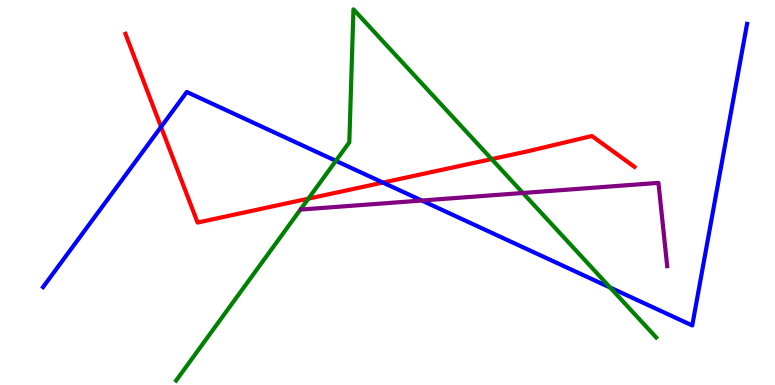[{'lines': ['blue', 'red'], 'intersections': [{'x': 2.08, 'y': 6.7}, {'x': 4.94, 'y': 5.26}]}, {'lines': ['green', 'red'], 'intersections': [{'x': 3.98, 'y': 4.84}, {'x': 6.34, 'y': 5.87}]}, {'lines': ['purple', 'red'], 'intersections': []}, {'lines': ['blue', 'green'], 'intersections': [{'x': 4.33, 'y': 5.82}, {'x': 7.87, 'y': 2.53}]}, {'lines': ['blue', 'purple'], 'intersections': [{'x': 5.44, 'y': 4.79}]}, {'lines': ['green', 'purple'], 'intersections': [{'x': 6.75, 'y': 4.99}]}]